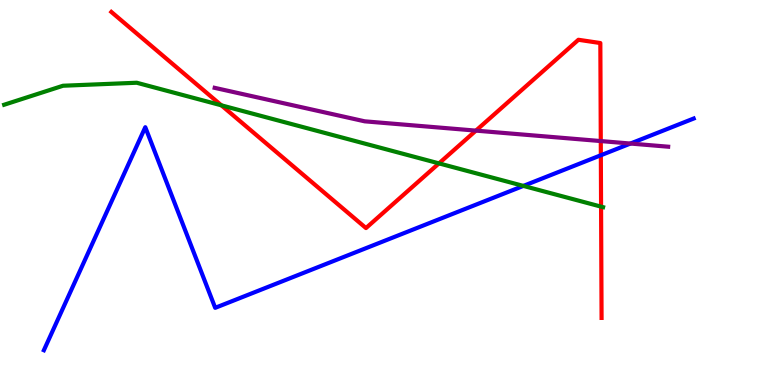[{'lines': ['blue', 'red'], 'intersections': [{'x': 7.75, 'y': 5.97}]}, {'lines': ['green', 'red'], 'intersections': [{'x': 2.86, 'y': 7.26}, {'x': 5.66, 'y': 5.76}, {'x': 7.76, 'y': 4.63}]}, {'lines': ['purple', 'red'], 'intersections': [{'x': 6.14, 'y': 6.61}, {'x': 7.75, 'y': 6.34}]}, {'lines': ['blue', 'green'], 'intersections': [{'x': 6.75, 'y': 5.17}]}, {'lines': ['blue', 'purple'], 'intersections': [{'x': 8.13, 'y': 6.27}]}, {'lines': ['green', 'purple'], 'intersections': []}]